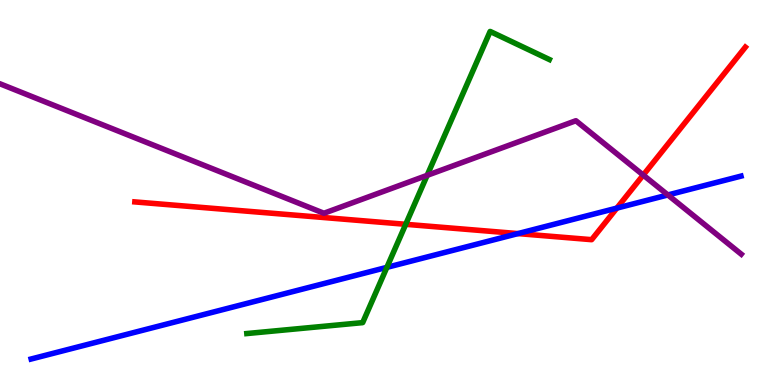[{'lines': ['blue', 'red'], 'intersections': [{'x': 6.68, 'y': 3.93}, {'x': 7.96, 'y': 4.59}]}, {'lines': ['green', 'red'], 'intersections': [{'x': 5.24, 'y': 4.17}]}, {'lines': ['purple', 'red'], 'intersections': [{'x': 8.3, 'y': 5.45}]}, {'lines': ['blue', 'green'], 'intersections': [{'x': 4.99, 'y': 3.06}]}, {'lines': ['blue', 'purple'], 'intersections': [{'x': 8.62, 'y': 4.94}]}, {'lines': ['green', 'purple'], 'intersections': [{'x': 5.51, 'y': 5.45}]}]